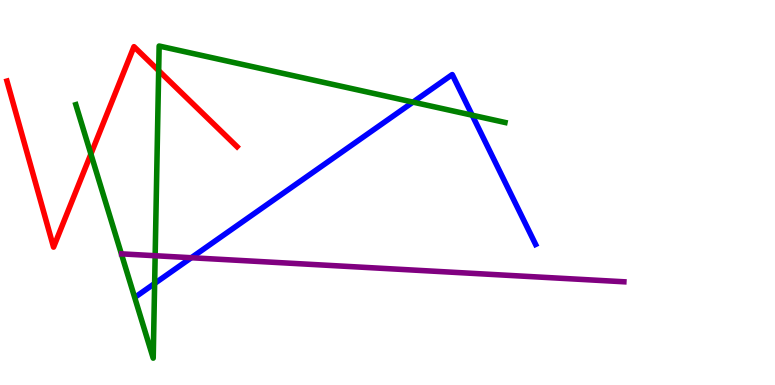[{'lines': ['blue', 'red'], 'intersections': []}, {'lines': ['green', 'red'], 'intersections': [{'x': 1.17, 'y': 6.0}, {'x': 2.05, 'y': 8.17}]}, {'lines': ['purple', 'red'], 'intersections': []}, {'lines': ['blue', 'green'], 'intersections': [{'x': 2.0, 'y': 2.64}, {'x': 5.33, 'y': 7.35}, {'x': 6.09, 'y': 7.01}]}, {'lines': ['blue', 'purple'], 'intersections': [{'x': 2.47, 'y': 3.31}]}, {'lines': ['green', 'purple'], 'intersections': [{'x': 2.0, 'y': 3.36}]}]